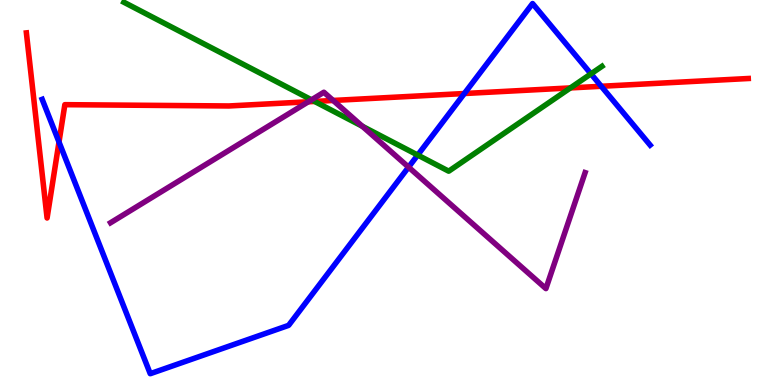[{'lines': ['blue', 'red'], 'intersections': [{'x': 0.761, 'y': 6.31}, {'x': 5.99, 'y': 7.57}, {'x': 7.76, 'y': 7.76}]}, {'lines': ['green', 'red'], 'intersections': [{'x': 4.06, 'y': 7.37}, {'x': 7.36, 'y': 7.72}]}, {'lines': ['purple', 'red'], 'intersections': [{'x': 3.98, 'y': 7.36}, {'x': 4.3, 'y': 7.39}]}, {'lines': ['blue', 'green'], 'intersections': [{'x': 5.39, 'y': 5.97}, {'x': 7.63, 'y': 8.08}]}, {'lines': ['blue', 'purple'], 'intersections': [{'x': 5.27, 'y': 5.66}]}, {'lines': ['green', 'purple'], 'intersections': [{'x': 4.02, 'y': 7.41}, {'x': 4.67, 'y': 6.72}]}]